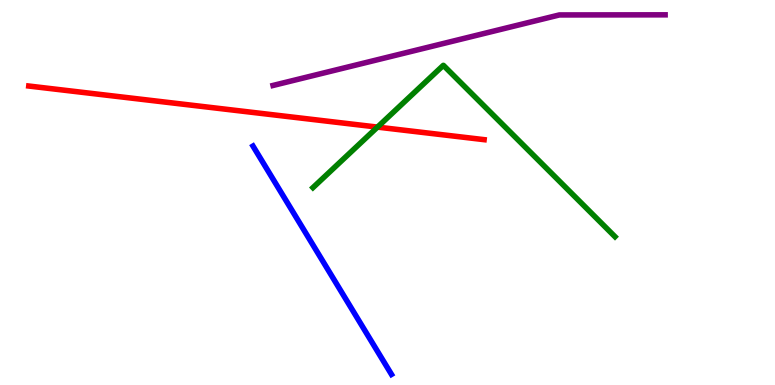[{'lines': ['blue', 'red'], 'intersections': []}, {'lines': ['green', 'red'], 'intersections': [{'x': 4.87, 'y': 6.7}]}, {'lines': ['purple', 'red'], 'intersections': []}, {'lines': ['blue', 'green'], 'intersections': []}, {'lines': ['blue', 'purple'], 'intersections': []}, {'lines': ['green', 'purple'], 'intersections': []}]